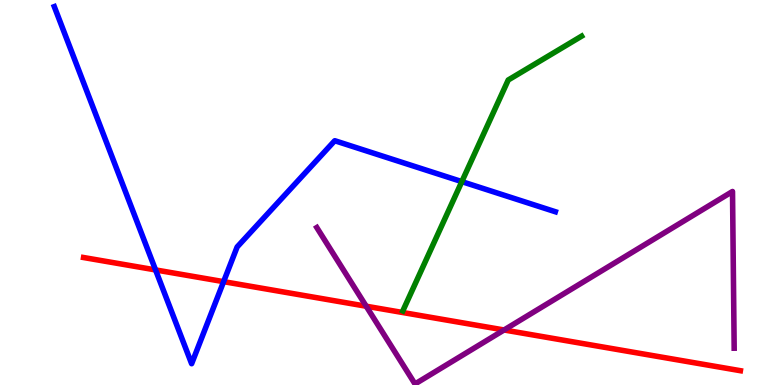[{'lines': ['blue', 'red'], 'intersections': [{'x': 2.01, 'y': 2.99}, {'x': 2.89, 'y': 2.68}]}, {'lines': ['green', 'red'], 'intersections': []}, {'lines': ['purple', 'red'], 'intersections': [{'x': 4.73, 'y': 2.05}, {'x': 6.5, 'y': 1.43}]}, {'lines': ['blue', 'green'], 'intersections': [{'x': 5.96, 'y': 5.28}]}, {'lines': ['blue', 'purple'], 'intersections': []}, {'lines': ['green', 'purple'], 'intersections': []}]